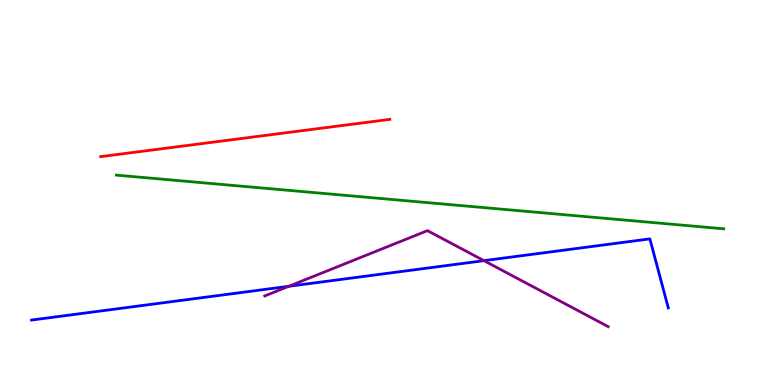[{'lines': ['blue', 'red'], 'intersections': []}, {'lines': ['green', 'red'], 'intersections': []}, {'lines': ['purple', 'red'], 'intersections': []}, {'lines': ['blue', 'green'], 'intersections': []}, {'lines': ['blue', 'purple'], 'intersections': [{'x': 3.73, 'y': 2.56}, {'x': 6.24, 'y': 3.23}]}, {'lines': ['green', 'purple'], 'intersections': []}]